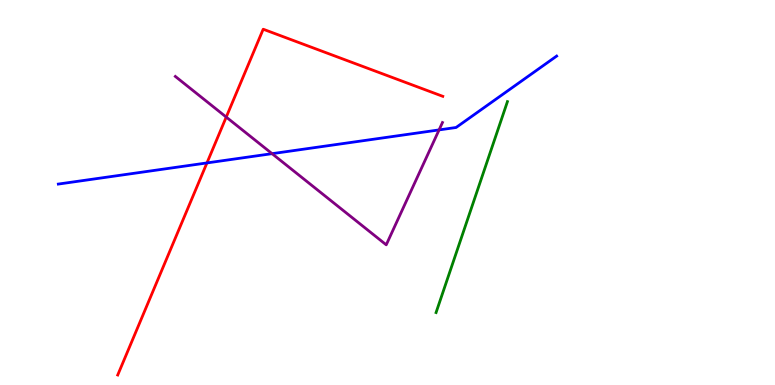[{'lines': ['blue', 'red'], 'intersections': [{'x': 2.67, 'y': 5.77}]}, {'lines': ['green', 'red'], 'intersections': []}, {'lines': ['purple', 'red'], 'intersections': [{'x': 2.92, 'y': 6.96}]}, {'lines': ['blue', 'green'], 'intersections': []}, {'lines': ['blue', 'purple'], 'intersections': [{'x': 3.51, 'y': 6.01}, {'x': 5.67, 'y': 6.63}]}, {'lines': ['green', 'purple'], 'intersections': []}]